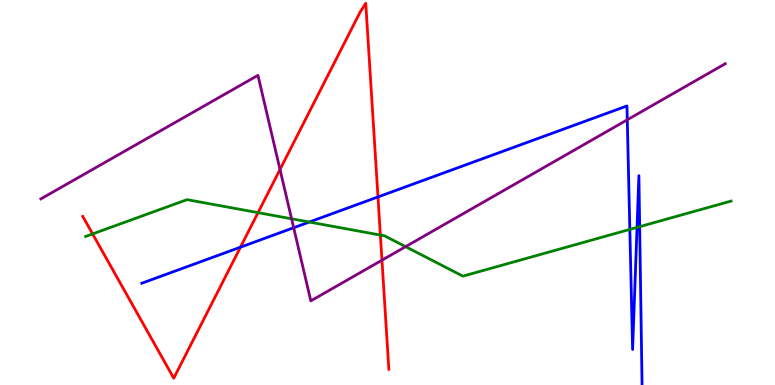[{'lines': ['blue', 'red'], 'intersections': [{'x': 3.1, 'y': 3.58}, {'x': 4.88, 'y': 4.88}]}, {'lines': ['green', 'red'], 'intersections': [{'x': 1.19, 'y': 3.92}, {'x': 3.33, 'y': 4.48}, {'x': 4.91, 'y': 3.89}]}, {'lines': ['purple', 'red'], 'intersections': [{'x': 3.61, 'y': 5.6}, {'x': 4.93, 'y': 3.24}]}, {'lines': ['blue', 'green'], 'intersections': [{'x': 3.99, 'y': 4.23}, {'x': 8.13, 'y': 4.04}, {'x': 8.22, 'y': 4.09}, {'x': 8.25, 'y': 4.11}]}, {'lines': ['blue', 'purple'], 'intersections': [{'x': 3.79, 'y': 4.08}, {'x': 8.09, 'y': 6.89}]}, {'lines': ['green', 'purple'], 'intersections': [{'x': 3.76, 'y': 4.32}, {'x': 5.23, 'y': 3.59}]}]